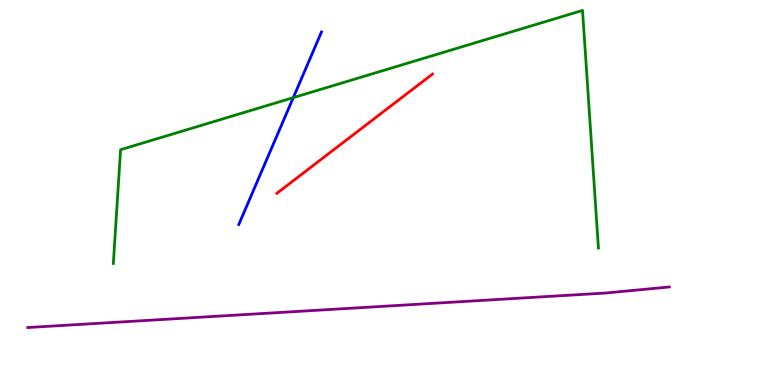[{'lines': ['blue', 'red'], 'intersections': []}, {'lines': ['green', 'red'], 'intersections': []}, {'lines': ['purple', 'red'], 'intersections': []}, {'lines': ['blue', 'green'], 'intersections': [{'x': 3.78, 'y': 7.46}]}, {'lines': ['blue', 'purple'], 'intersections': []}, {'lines': ['green', 'purple'], 'intersections': []}]